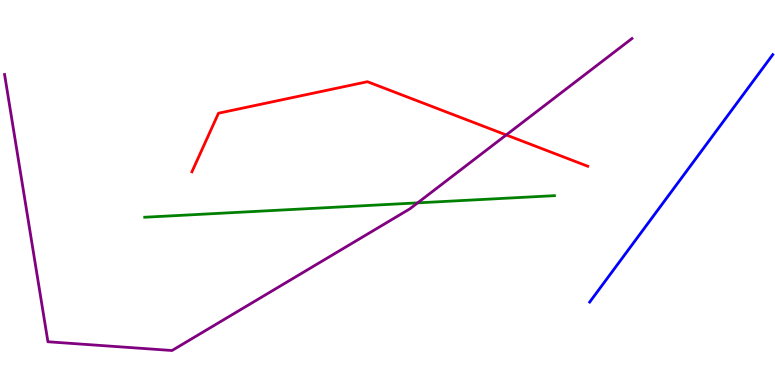[{'lines': ['blue', 'red'], 'intersections': []}, {'lines': ['green', 'red'], 'intersections': []}, {'lines': ['purple', 'red'], 'intersections': [{'x': 6.53, 'y': 6.49}]}, {'lines': ['blue', 'green'], 'intersections': []}, {'lines': ['blue', 'purple'], 'intersections': []}, {'lines': ['green', 'purple'], 'intersections': [{'x': 5.39, 'y': 4.73}]}]